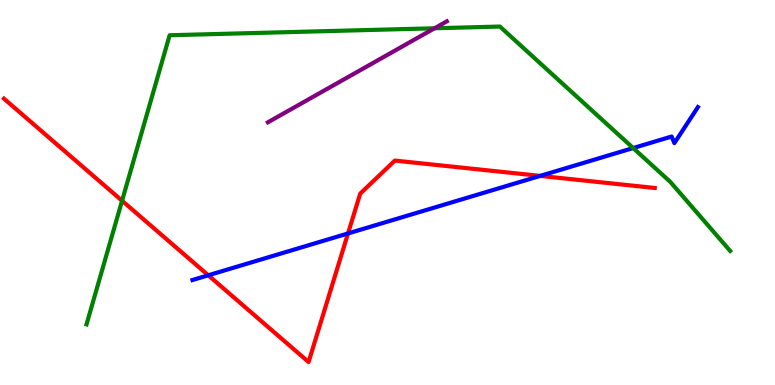[{'lines': ['blue', 'red'], 'intersections': [{'x': 2.69, 'y': 2.85}, {'x': 4.49, 'y': 3.94}, {'x': 6.97, 'y': 5.43}]}, {'lines': ['green', 'red'], 'intersections': [{'x': 1.58, 'y': 4.79}]}, {'lines': ['purple', 'red'], 'intersections': []}, {'lines': ['blue', 'green'], 'intersections': [{'x': 8.17, 'y': 6.15}]}, {'lines': ['blue', 'purple'], 'intersections': []}, {'lines': ['green', 'purple'], 'intersections': [{'x': 5.61, 'y': 9.27}]}]